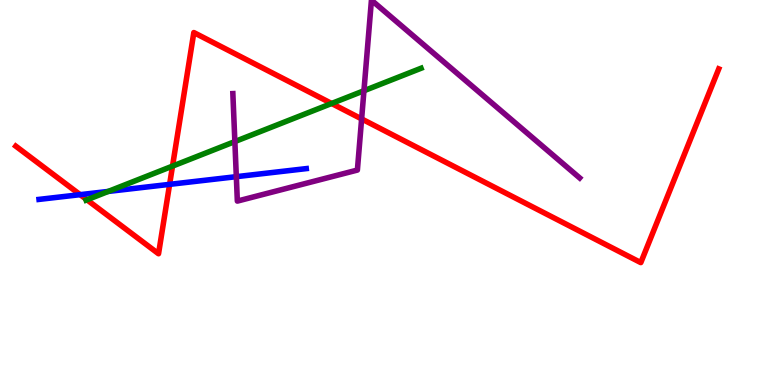[{'lines': ['blue', 'red'], 'intersections': [{'x': 1.03, 'y': 4.94}, {'x': 2.19, 'y': 5.21}]}, {'lines': ['green', 'red'], 'intersections': [{'x': 1.12, 'y': 4.81}, {'x': 2.23, 'y': 5.69}, {'x': 4.28, 'y': 7.31}]}, {'lines': ['purple', 'red'], 'intersections': [{'x': 4.67, 'y': 6.91}]}, {'lines': ['blue', 'green'], 'intersections': [{'x': 1.4, 'y': 5.03}]}, {'lines': ['blue', 'purple'], 'intersections': [{'x': 3.05, 'y': 5.41}]}, {'lines': ['green', 'purple'], 'intersections': [{'x': 3.03, 'y': 6.32}, {'x': 4.7, 'y': 7.64}]}]